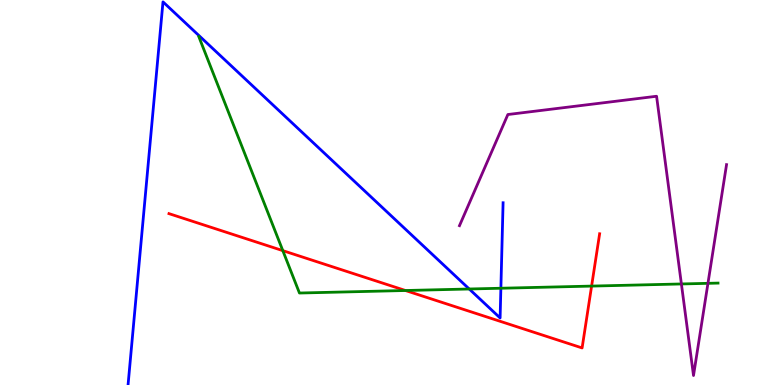[{'lines': ['blue', 'red'], 'intersections': []}, {'lines': ['green', 'red'], 'intersections': [{'x': 3.65, 'y': 3.49}, {'x': 5.23, 'y': 2.45}, {'x': 7.63, 'y': 2.57}]}, {'lines': ['purple', 'red'], 'intersections': []}, {'lines': ['blue', 'green'], 'intersections': [{'x': 6.05, 'y': 2.49}, {'x': 6.46, 'y': 2.51}]}, {'lines': ['blue', 'purple'], 'intersections': []}, {'lines': ['green', 'purple'], 'intersections': [{'x': 8.79, 'y': 2.62}, {'x': 9.13, 'y': 2.64}]}]